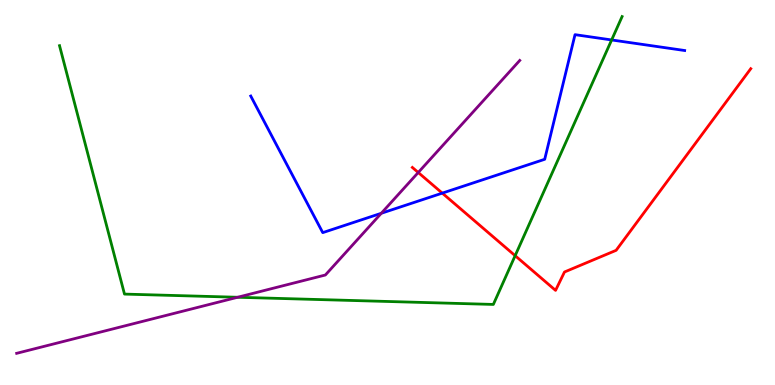[{'lines': ['blue', 'red'], 'intersections': [{'x': 5.71, 'y': 4.98}]}, {'lines': ['green', 'red'], 'intersections': [{'x': 6.65, 'y': 3.36}]}, {'lines': ['purple', 'red'], 'intersections': [{'x': 5.4, 'y': 5.52}]}, {'lines': ['blue', 'green'], 'intersections': [{'x': 7.89, 'y': 8.96}]}, {'lines': ['blue', 'purple'], 'intersections': [{'x': 4.92, 'y': 4.46}]}, {'lines': ['green', 'purple'], 'intersections': [{'x': 3.07, 'y': 2.28}]}]